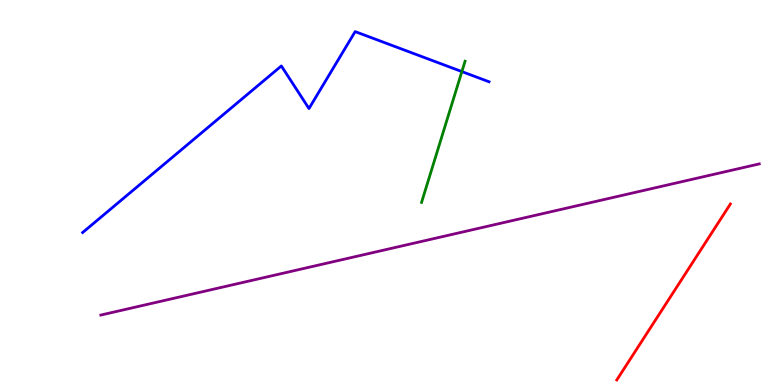[{'lines': ['blue', 'red'], 'intersections': []}, {'lines': ['green', 'red'], 'intersections': []}, {'lines': ['purple', 'red'], 'intersections': []}, {'lines': ['blue', 'green'], 'intersections': [{'x': 5.96, 'y': 8.14}]}, {'lines': ['blue', 'purple'], 'intersections': []}, {'lines': ['green', 'purple'], 'intersections': []}]